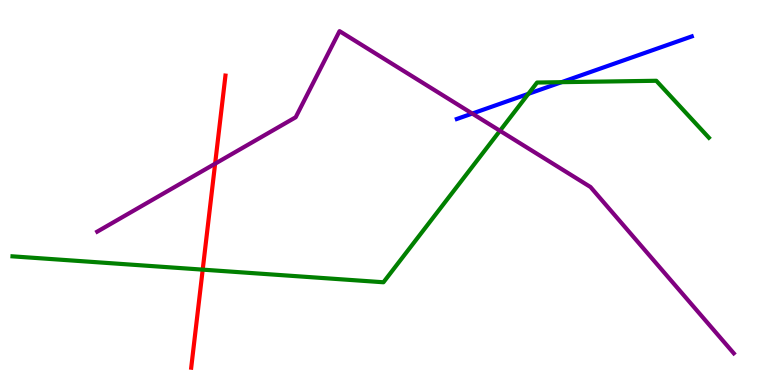[{'lines': ['blue', 'red'], 'intersections': []}, {'lines': ['green', 'red'], 'intersections': [{'x': 2.62, 'y': 3.0}]}, {'lines': ['purple', 'red'], 'intersections': [{'x': 2.78, 'y': 5.75}]}, {'lines': ['blue', 'green'], 'intersections': [{'x': 6.82, 'y': 7.56}, {'x': 7.25, 'y': 7.87}]}, {'lines': ['blue', 'purple'], 'intersections': [{'x': 6.09, 'y': 7.05}]}, {'lines': ['green', 'purple'], 'intersections': [{'x': 6.45, 'y': 6.6}]}]